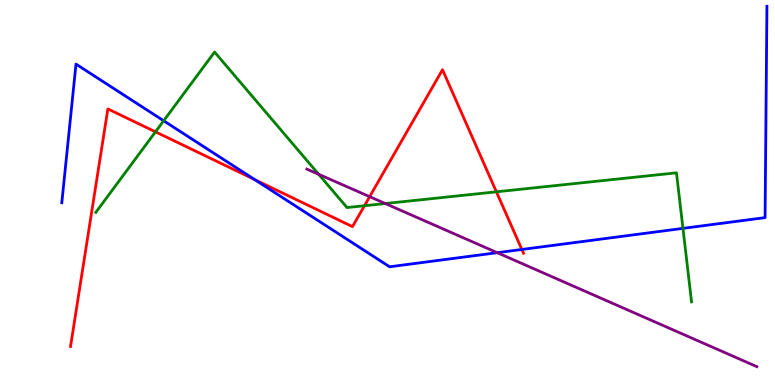[{'lines': ['blue', 'red'], 'intersections': [{'x': 3.29, 'y': 5.34}, {'x': 6.73, 'y': 3.52}]}, {'lines': ['green', 'red'], 'intersections': [{'x': 2.01, 'y': 6.58}, {'x': 4.7, 'y': 4.66}, {'x': 6.41, 'y': 5.02}]}, {'lines': ['purple', 'red'], 'intersections': [{'x': 4.77, 'y': 4.89}]}, {'lines': ['blue', 'green'], 'intersections': [{'x': 2.11, 'y': 6.86}, {'x': 8.81, 'y': 4.07}]}, {'lines': ['blue', 'purple'], 'intersections': [{'x': 6.42, 'y': 3.44}]}, {'lines': ['green', 'purple'], 'intersections': [{'x': 4.11, 'y': 5.47}, {'x': 4.97, 'y': 4.71}]}]